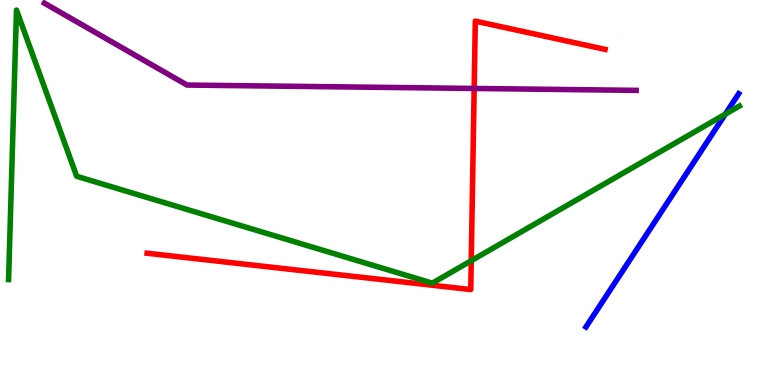[{'lines': ['blue', 'red'], 'intersections': []}, {'lines': ['green', 'red'], 'intersections': [{'x': 6.08, 'y': 3.23}]}, {'lines': ['purple', 'red'], 'intersections': [{'x': 6.12, 'y': 7.7}]}, {'lines': ['blue', 'green'], 'intersections': [{'x': 9.36, 'y': 7.03}]}, {'lines': ['blue', 'purple'], 'intersections': []}, {'lines': ['green', 'purple'], 'intersections': []}]